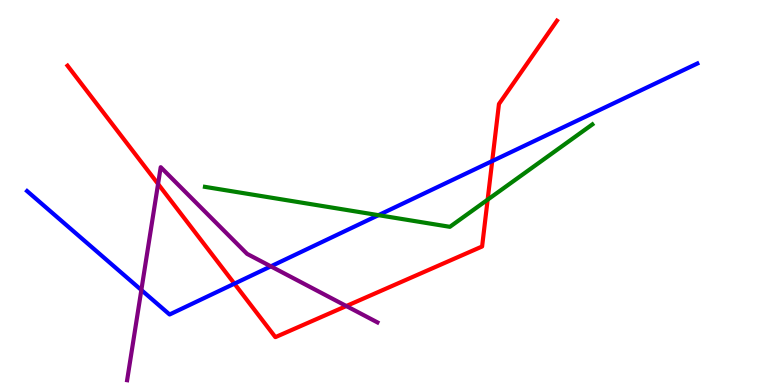[{'lines': ['blue', 'red'], 'intersections': [{'x': 3.02, 'y': 2.63}, {'x': 6.35, 'y': 5.82}]}, {'lines': ['green', 'red'], 'intersections': [{'x': 6.29, 'y': 4.81}]}, {'lines': ['purple', 'red'], 'intersections': [{'x': 2.04, 'y': 5.22}, {'x': 4.47, 'y': 2.05}]}, {'lines': ['blue', 'green'], 'intersections': [{'x': 4.88, 'y': 4.41}]}, {'lines': ['blue', 'purple'], 'intersections': [{'x': 1.82, 'y': 2.47}, {'x': 3.49, 'y': 3.08}]}, {'lines': ['green', 'purple'], 'intersections': []}]